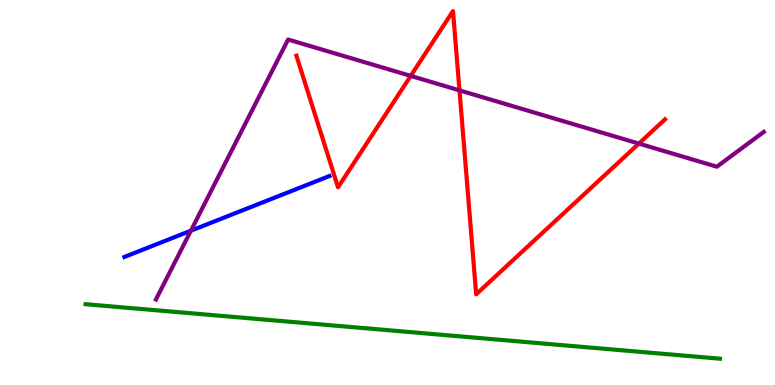[{'lines': ['blue', 'red'], 'intersections': []}, {'lines': ['green', 'red'], 'intersections': []}, {'lines': ['purple', 'red'], 'intersections': [{'x': 5.3, 'y': 8.03}, {'x': 5.93, 'y': 7.65}, {'x': 8.24, 'y': 6.27}]}, {'lines': ['blue', 'green'], 'intersections': []}, {'lines': ['blue', 'purple'], 'intersections': [{'x': 2.46, 'y': 4.01}]}, {'lines': ['green', 'purple'], 'intersections': []}]